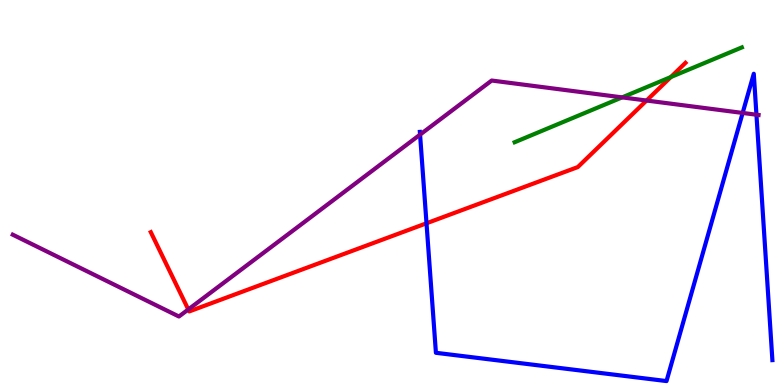[{'lines': ['blue', 'red'], 'intersections': [{'x': 5.5, 'y': 4.2}]}, {'lines': ['green', 'red'], 'intersections': [{'x': 8.66, 'y': 8.0}]}, {'lines': ['purple', 'red'], 'intersections': [{'x': 2.43, 'y': 1.96}, {'x': 8.34, 'y': 7.39}]}, {'lines': ['blue', 'green'], 'intersections': []}, {'lines': ['blue', 'purple'], 'intersections': [{'x': 5.42, 'y': 6.5}, {'x': 9.58, 'y': 7.07}, {'x': 9.76, 'y': 7.02}]}, {'lines': ['green', 'purple'], 'intersections': [{'x': 8.03, 'y': 7.47}]}]